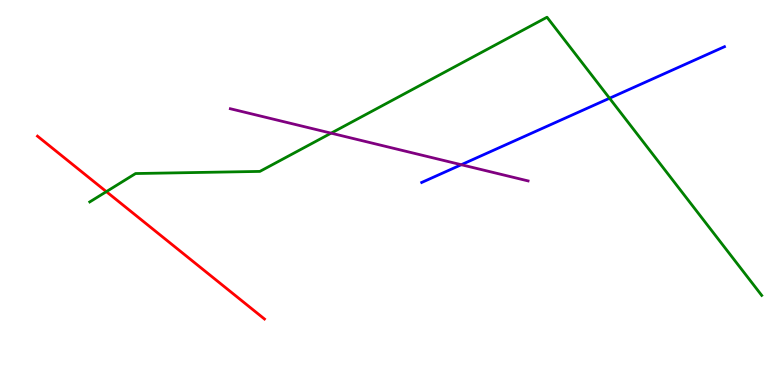[{'lines': ['blue', 'red'], 'intersections': []}, {'lines': ['green', 'red'], 'intersections': [{'x': 1.37, 'y': 5.02}]}, {'lines': ['purple', 'red'], 'intersections': []}, {'lines': ['blue', 'green'], 'intersections': [{'x': 7.86, 'y': 7.45}]}, {'lines': ['blue', 'purple'], 'intersections': [{'x': 5.95, 'y': 5.72}]}, {'lines': ['green', 'purple'], 'intersections': [{'x': 4.27, 'y': 6.54}]}]